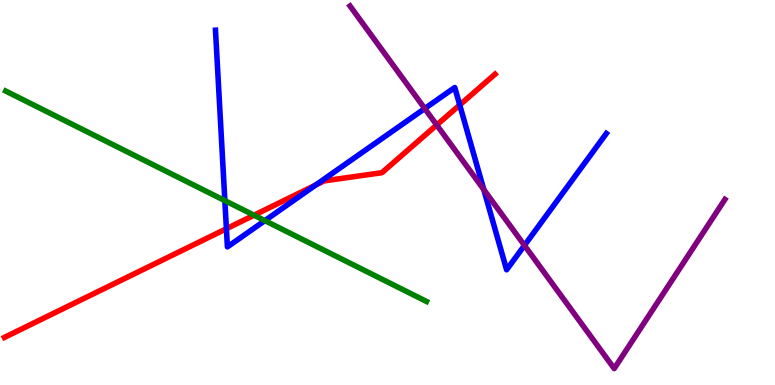[{'lines': ['blue', 'red'], 'intersections': [{'x': 2.92, 'y': 4.06}, {'x': 4.07, 'y': 5.19}, {'x': 5.93, 'y': 7.27}]}, {'lines': ['green', 'red'], 'intersections': [{'x': 3.28, 'y': 4.41}]}, {'lines': ['purple', 'red'], 'intersections': [{'x': 5.64, 'y': 6.75}]}, {'lines': ['blue', 'green'], 'intersections': [{'x': 2.9, 'y': 4.79}, {'x': 3.42, 'y': 4.27}]}, {'lines': ['blue', 'purple'], 'intersections': [{'x': 5.48, 'y': 7.18}, {'x': 6.24, 'y': 5.08}, {'x': 6.77, 'y': 3.63}]}, {'lines': ['green', 'purple'], 'intersections': []}]